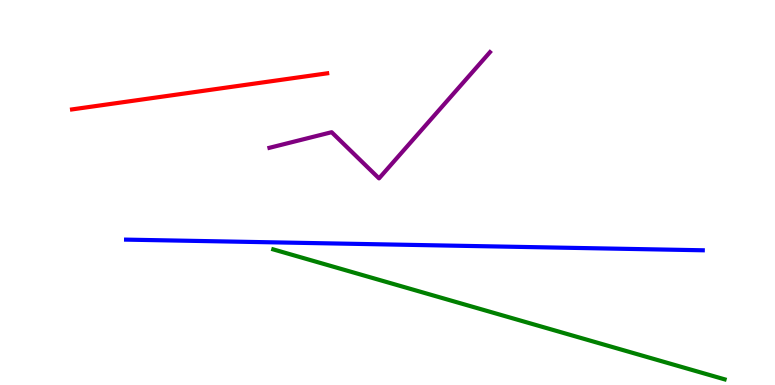[{'lines': ['blue', 'red'], 'intersections': []}, {'lines': ['green', 'red'], 'intersections': []}, {'lines': ['purple', 'red'], 'intersections': []}, {'lines': ['blue', 'green'], 'intersections': []}, {'lines': ['blue', 'purple'], 'intersections': []}, {'lines': ['green', 'purple'], 'intersections': []}]